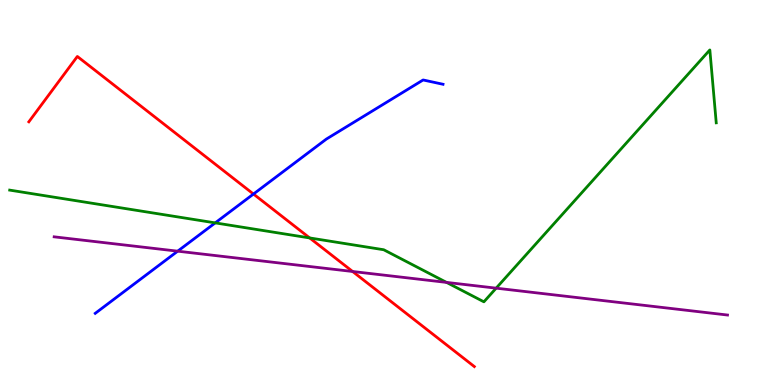[{'lines': ['blue', 'red'], 'intersections': [{'x': 3.27, 'y': 4.96}]}, {'lines': ['green', 'red'], 'intersections': [{'x': 4.0, 'y': 3.82}]}, {'lines': ['purple', 'red'], 'intersections': [{'x': 4.55, 'y': 2.95}]}, {'lines': ['blue', 'green'], 'intersections': [{'x': 2.78, 'y': 4.21}]}, {'lines': ['blue', 'purple'], 'intersections': [{'x': 2.29, 'y': 3.48}]}, {'lines': ['green', 'purple'], 'intersections': [{'x': 5.76, 'y': 2.66}, {'x': 6.4, 'y': 2.52}]}]